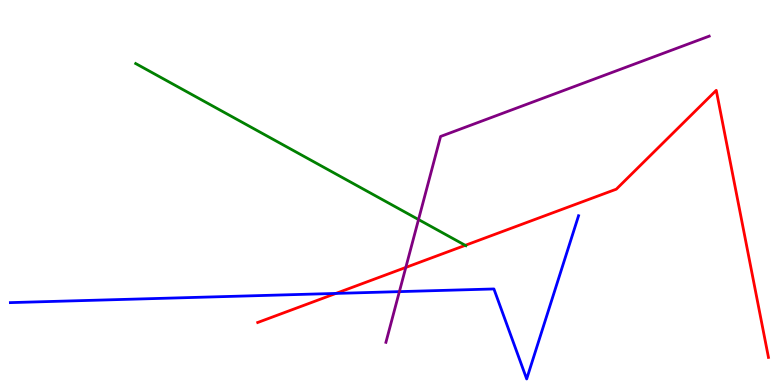[{'lines': ['blue', 'red'], 'intersections': [{'x': 4.33, 'y': 2.38}]}, {'lines': ['green', 'red'], 'intersections': [{'x': 6.0, 'y': 3.63}]}, {'lines': ['purple', 'red'], 'intersections': [{'x': 5.24, 'y': 3.05}]}, {'lines': ['blue', 'green'], 'intersections': []}, {'lines': ['blue', 'purple'], 'intersections': [{'x': 5.15, 'y': 2.43}]}, {'lines': ['green', 'purple'], 'intersections': [{'x': 5.4, 'y': 4.3}]}]